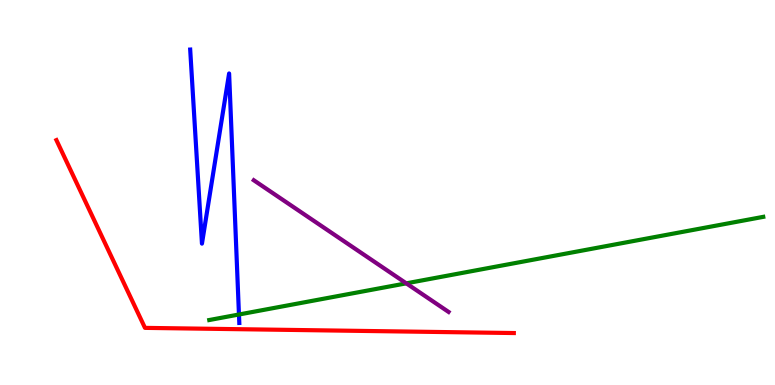[{'lines': ['blue', 'red'], 'intersections': []}, {'lines': ['green', 'red'], 'intersections': []}, {'lines': ['purple', 'red'], 'intersections': []}, {'lines': ['blue', 'green'], 'intersections': [{'x': 3.08, 'y': 1.83}]}, {'lines': ['blue', 'purple'], 'intersections': []}, {'lines': ['green', 'purple'], 'intersections': [{'x': 5.24, 'y': 2.64}]}]